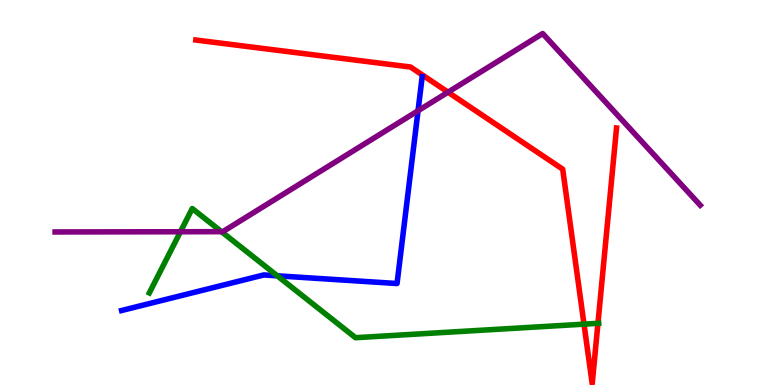[{'lines': ['blue', 'red'], 'intersections': []}, {'lines': ['green', 'red'], 'intersections': [{'x': 7.54, 'y': 1.58}, {'x': 7.72, 'y': 1.6}]}, {'lines': ['purple', 'red'], 'intersections': [{'x': 5.78, 'y': 7.61}]}, {'lines': ['blue', 'green'], 'intersections': [{'x': 3.58, 'y': 2.84}]}, {'lines': ['blue', 'purple'], 'intersections': [{'x': 5.39, 'y': 7.12}]}, {'lines': ['green', 'purple'], 'intersections': [{'x': 2.33, 'y': 3.98}, {'x': 2.86, 'y': 3.98}]}]